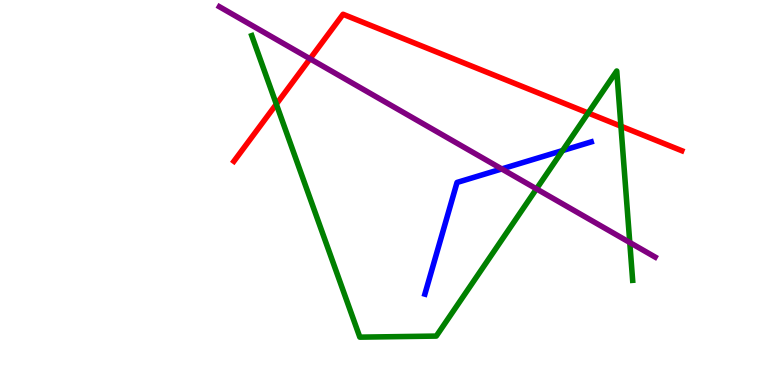[{'lines': ['blue', 'red'], 'intersections': []}, {'lines': ['green', 'red'], 'intersections': [{'x': 3.57, 'y': 7.29}, {'x': 7.59, 'y': 7.07}, {'x': 8.01, 'y': 6.72}]}, {'lines': ['purple', 'red'], 'intersections': [{'x': 4.0, 'y': 8.47}]}, {'lines': ['blue', 'green'], 'intersections': [{'x': 7.26, 'y': 6.09}]}, {'lines': ['blue', 'purple'], 'intersections': [{'x': 6.47, 'y': 5.61}]}, {'lines': ['green', 'purple'], 'intersections': [{'x': 6.92, 'y': 5.09}, {'x': 8.13, 'y': 3.7}]}]